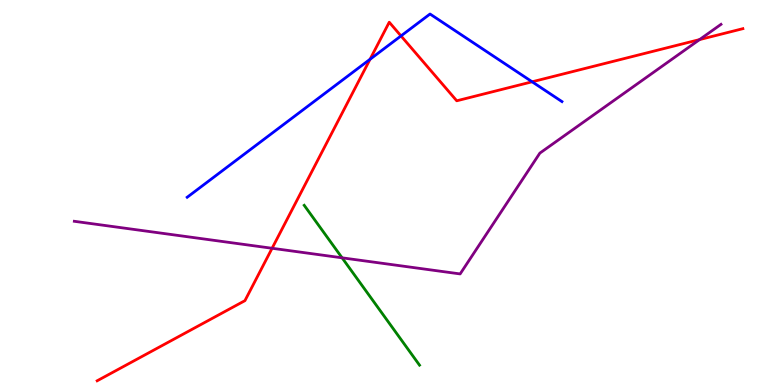[{'lines': ['blue', 'red'], 'intersections': [{'x': 4.77, 'y': 8.46}, {'x': 5.17, 'y': 9.07}, {'x': 6.87, 'y': 7.88}]}, {'lines': ['green', 'red'], 'intersections': []}, {'lines': ['purple', 'red'], 'intersections': [{'x': 3.51, 'y': 3.55}, {'x': 9.03, 'y': 8.97}]}, {'lines': ['blue', 'green'], 'intersections': []}, {'lines': ['blue', 'purple'], 'intersections': []}, {'lines': ['green', 'purple'], 'intersections': [{'x': 4.41, 'y': 3.3}]}]